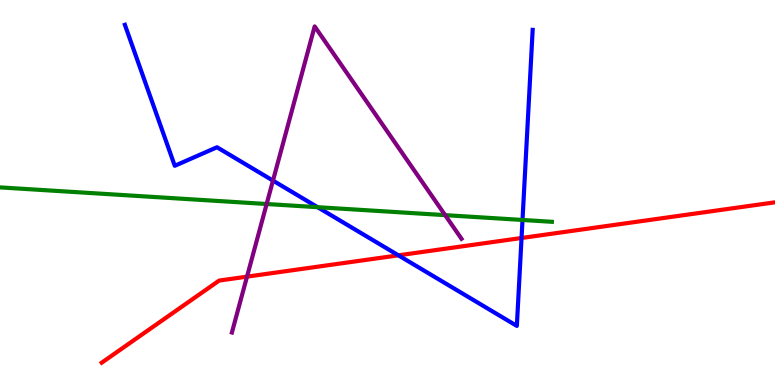[{'lines': ['blue', 'red'], 'intersections': [{'x': 5.14, 'y': 3.37}, {'x': 6.73, 'y': 3.82}]}, {'lines': ['green', 'red'], 'intersections': []}, {'lines': ['purple', 'red'], 'intersections': [{'x': 3.19, 'y': 2.81}]}, {'lines': ['blue', 'green'], 'intersections': [{'x': 4.1, 'y': 4.62}, {'x': 6.74, 'y': 4.29}]}, {'lines': ['blue', 'purple'], 'intersections': [{'x': 3.52, 'y': 5.31}]}, {'lines': ['green', 'purple'], 'intersections': [{'x': 3.44, 'y': 4.7}, {'x': 5.74, 'y': 4.41}]}]